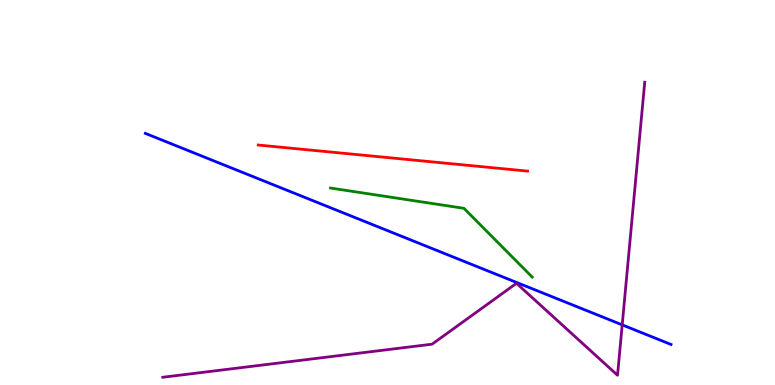[{'lines': ['blue', 'red'], 'intersections': []}, {'lines': ['green', 'red'], 'intersections': []}, {'lines': ['purple', 'red'], 'intersections': []}, {'lines': ['blue', 'green'], 'intersections': []}, {'lines': ['blue', 'purple'], 'intersections': [{'x': 8.03, 'y': 1.56}]}, {'lines': ['green', 'purple'], 'intersections': []}]